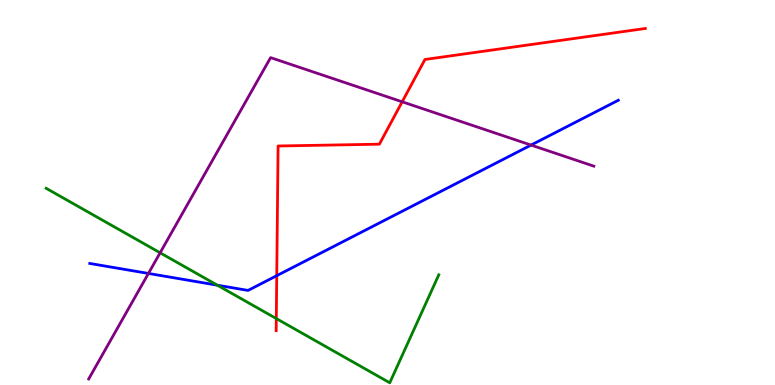[{'lines': ['blue', 'red'], 'intersections': [{'x': 3.57, 'y': 2.84}]}, {'lines': ['green', 'red'], 'intersections': [{'x': 3.57, 'y': 1.73}]}, {'lines': ['purple', 'red'], 'intersections': [{'x': 5.19, 'y': 7.36}]}, {'lines': ['blue', 'green'], 'intersections': [{'x': 2.8, 'y': 2.59}]}, {'lines': ['blue', 'purple'], 'intersections': [{'x': 1.92, 'y': 2.9}, {'x': 6.85, 'y': 6.23}]}, {'lines': ['green', 'purple'], 'intersections': [{'x': 2.07, 'y': 3.43}]}]